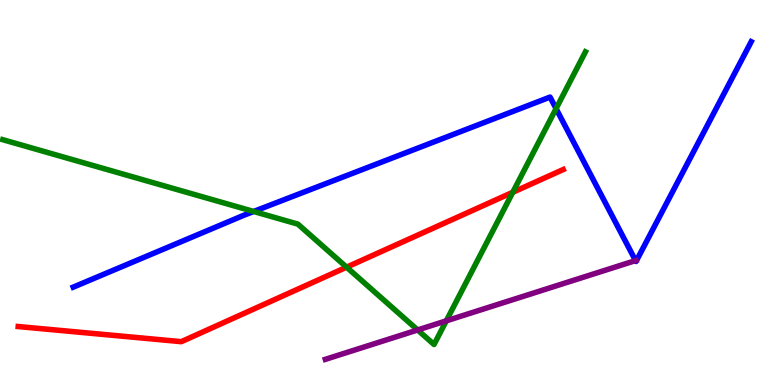[{'lines': ['blue', 'red'], 'intersections': []}, {'lines': ['green', 'red'], 'intersections': [{'x': 4.47, 'y': 3.06}, {'x': 6.62, 'y': 5.01}]}, {'lines': ['purple', 'red'], 'intersections': []}, {'lines': ['blue', 'green'], 'intersections': [{'x': 3.27, 'y': 4.51}, {'x': 7.18, 'y': 7.18}]}, {'lines': ['blue', 'purple'], 'intersections': [{'x': 8.2, 'y': 3.23}]}, {'lines': ['green', 'purple'], 'intersections': [{'x': 5.39, 'y': 1.43}, {'x': 5.76, 'y': 1.67}]}]